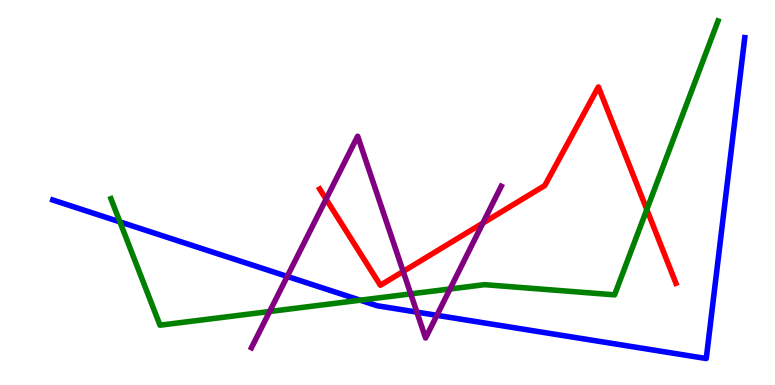[{'lines': ['blue', 'red'], 'intersections': []}, {'lines': ['green', 'red'], 'intersections': [{'x': 8.35, 'y': 4.56}]}, {'lines': ['purple', 'red'], 'intersections': [{'x': 4.21, 'y': 4.83}, {'x': 5.2, 'y': 2.95}, {'x': 6.23, 'y': 4.21}]}, {'lines': ['blue', 'green'], 'intersections': [{'x': 1.55, 'y': 4.24}, {'x': 4.65, 'y': 2.2}]}, {'lines': ['blue', 'purple'], 'intersections': [{'x': 3.71, 'y': 2.82}, {'x': 5.38, 'y': 1.89}, {'x': 5.64, 'y': 1.81}]}, {'lines': ['green', 'purple'], 'intersections': [{'x': 3.48, 'y': 1.91}, {'x': 5.3, 'y': 2.37}, {'x': 5.81, 'y': 2.49}]}]